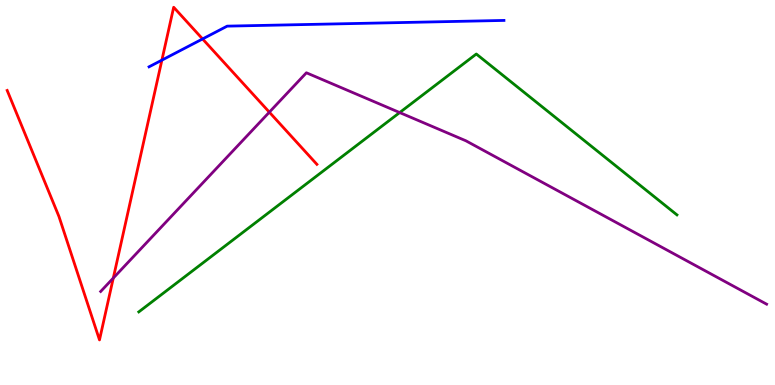[{'lines': ['blue', 'red'], 'intersections': [{'x': 2.09, 'y': 8.44}, {'x': 2.61, 'y': 8.99}]}, {'lines': ['green', 'red'], 'intersections': []}, {'lines': ['purple', 'red'], 'intersections': [{'x': 1.46, 'y': 2.78}, {'x': 3.48, 'y': 7.09}]}, {'lines': ['blue', 'green'], 'intersections': []}, {'lines': ['blue', 'purple'], 'intersections': []}, {'lines': ['green', 'purple'], 'intersections': [{'x': 5.16, 'y': 7.08}]}]